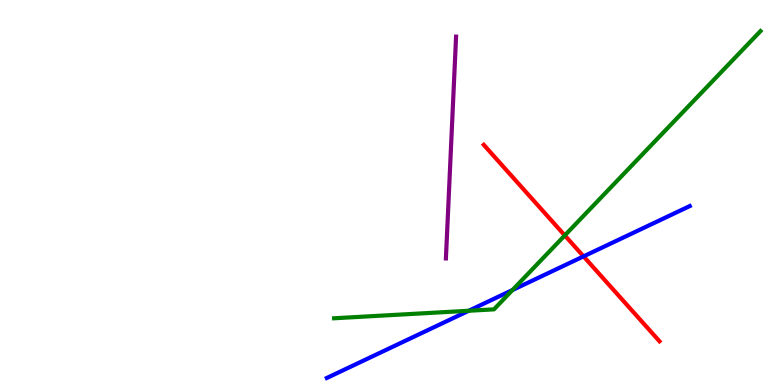[{'lines': ['blue', 'red'], 'intersections': [{'x': 7.53, 'y': 3.34}]}, {'lines': ['green', 'red'], 'intersections': [{'x': 7.29, 'y': 3.89}]}, {'lines': ['purple', 'red'], 'intersections': []}, {'lines': ['blue', 'green'], 'intersections': [{'x': 6.05, 'y': 1.93}, {'x': 6.61, 'y': 2.47}]}, {'lines': ['blue', 'purple'], 'intersections': []}, {'lines': ['green', 'purple'], 'intersections': []}]